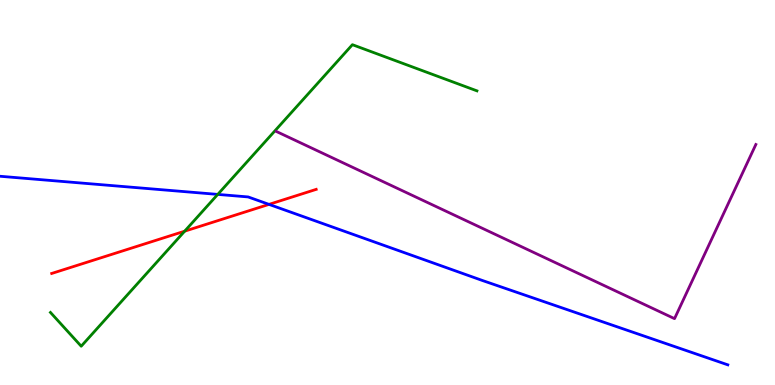[{'lines': ['blue', 'red'], 'intersections': [{'x': 3.47, 'y': 4.69}]}, {'lines': ['green', 'red'], 'intersections': [{'x': 2.38, 'y': 4.0}]}, {'lines': ['purple', 'red'], 'intersections': []}, {'lines': ['blue', 'green'], 'intersections': [{'x': 2.81, 'y': 4.95}]}, {'lines': ['blue', 'purple'], 'intersections': []}, {'lines': ['green', 'purple'], 'intersections': []}]